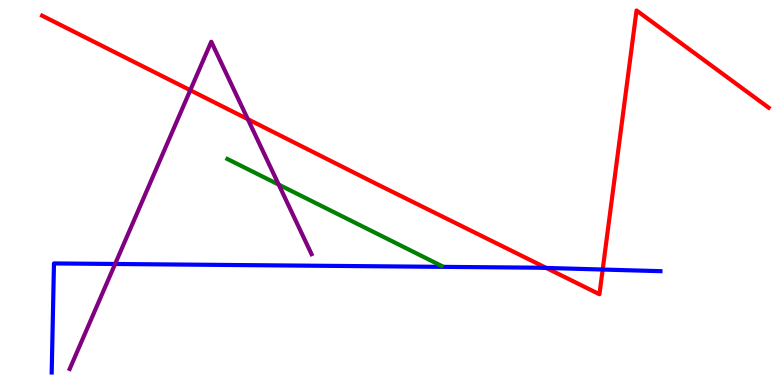[{'lines': ['blue', 'red'], 'intersections': [{'x': 7.05, 'y': 3.04}, {'x': 7.78, 'y': 3.0}]}, {'lines': ['green', 'red'], 'intersections': []}, {'lines': ['purple', 'red'], 'intersections': [{'x': 2.46, 'y': 7.66}, {'x': 3.2, 'y': 6.9}]}, {'lines': ['blue', 'green'], 'intersections': []}, {'lines': ['blue', 'purple'], 'intersections': [{'x': 1.49, 'y': 3.14}]}, {'lines': ['green', 'purple'], 'intersections': [{'x': 3.6, 'y': 5.2}]}]